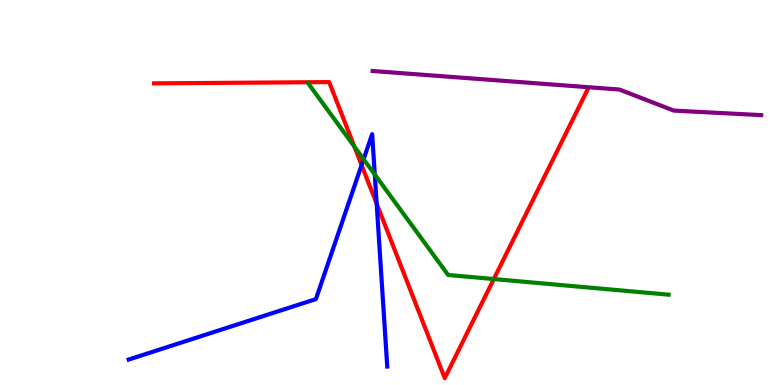[{'lines': ['blue', 'red'], 'intersections': [{'x': 4.67, 'y': 5.71}, {'x': 4.86, 'y': 4.71}]}, {'lines': ['green', 'red'], 'intersections': [{'x': 4.57, 'y': 6.19}, {'x': 6.37, 'y': 2.75}]}, {'lines': ['purple', 'red'], 'intersections': []}, {'lines': ['blue', 'green'], 'intersections': [{'x': 4.69, 'y': 5.86}, {'x': 4.84, 'y': 5.47}]}, {'lines': ['blue', 'purple'], 'intersections': []}, {'lines': ['green', 'purple'], 'intersections': []}]